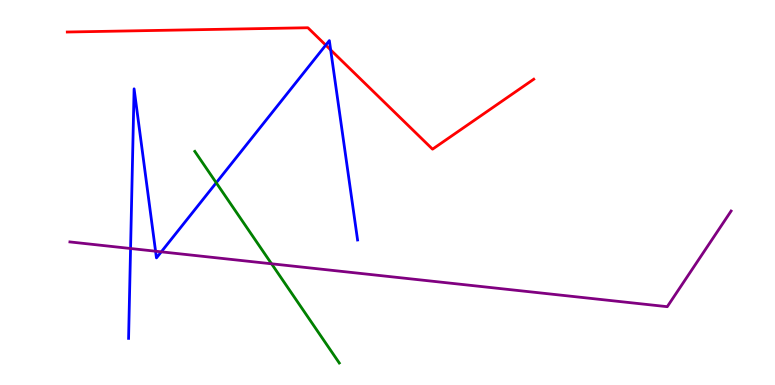[{'lines': ['blue', 'red'], 'intersections': [{'x': 4.2, 'y': 8.83}, {'x': 4.27, 'y': 8.7}]}, {'lines': ['green', 'red'], 'intersections': []}, {'lines': ['purple', 'red'], 'intersections': []}, {'lines': ['blue', 'green'], 'intersections': [{'x': 2.79, 'y': 5.25}]}, {'lines': ['blue', 'purple'], 'intersections': [{'x': 1.68, 'y': 3.55}, {'x': 2.01, 'y': 3.48}, {'x': 2.08, 'y': 3.46}]}, {'lines': ['green', 'purple'], 'intersections': [{'x': 3.5, 'y': 3.15}]}]